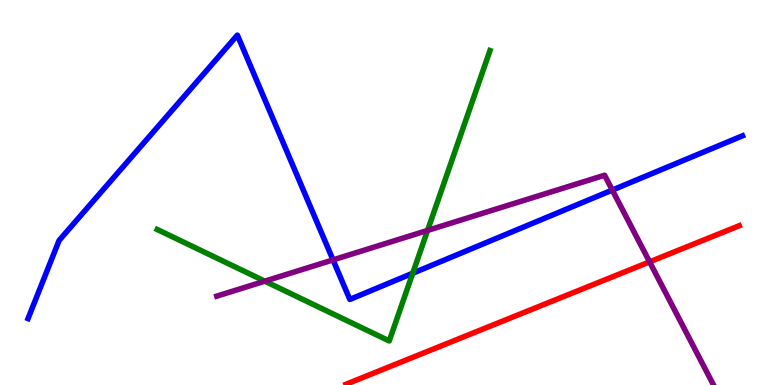[{'lines': ['blue', 'red'], 'intersections': []}, {'lines': ['green', 'red'], 'intersections': []}, {'lines': ['purple', 'red'], 'intersections': [{'x': 8.38, 'y': 3.2}]}, {'lines': ['blue', 'green'], 'intersections': [{'x': 5.33, 'y': 2.9}]}, {'lines': ['blue', 'purple'], 'intersections': [{'x': 4.3, 'y': 3.25}, {'x': 7.9, 'y': 5.06}]}, {'lines': ['green', 'purple'], 'intersections': [{'x': 3.42, 'y': 2.7}, {'x': 5.52, 'y': 4.01}]}]